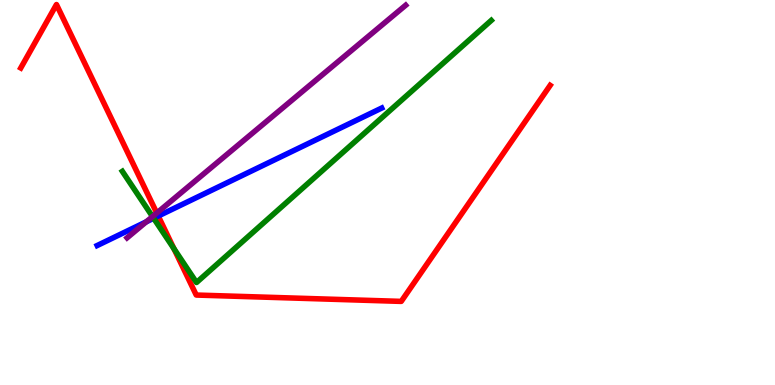[{'lines': ['blue', 'red'], 'intersections': [{'x': 2.04, 'y': 4.39}]}, {'lines': ['green', 'red'], 'intersections': [{'x': 2.24, 'y': 3.54}]}, {'lines': ['purple', 'red'], 'intersections': [{'x': 2.02, 'y': 4.47}]}, {'lines': ['blue', 'green'], 'intersections': [{'x': 1.98, 'y': 4.33}]}, {'lines': ['blue', 'purple'], 'intersections': [{'x': 1.89, 'y': 4.24}]}, {'lines': ['green', 'purple'], 'intersections': [{'x': 1.97, 'y': 4.37}]}]